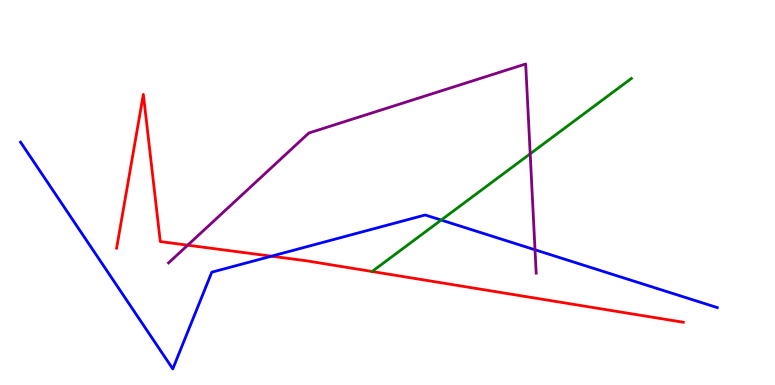[{'lines': ['blue', 'red'], 'intersections': [{'x': 3.5, 'y': 3.35}]}, {'lines': ['green', 'red'], 'intersections': []}, {'lines': ['purple', 'red'], 'intersections': [{'x': 2.42, 'y': 3.63}]}, {'lines': ['blue', 'green'], 'intersections': [{'x': 5.69, 'y': 4.28}]}, {'lines': ['blue', 'purple'], 'intersections': [{'x': 6.9, 'y': 3.51}]}, {'lines': ['green', 'purple'], 'intersections': [{'x': 6.84, 'y': 6.01}]}]